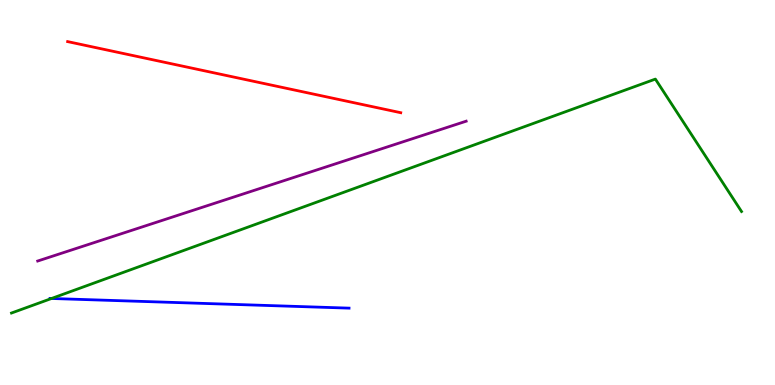[{'lines': ['blue', 'red'], 'intersections': []}, {'lines': ['green', 'red'], 'intersections': []}, {'lines': ['purple', 'red'], 'intersections': []}, {'lines': ['blue', 'green'], 'intersections': [{'x': 0.665, 'y': 2.25}]}, {'lines': ['blue', 'purple'], 'intersections': []}, {'lines': ['green', 'purple'], 'intersections': []}]